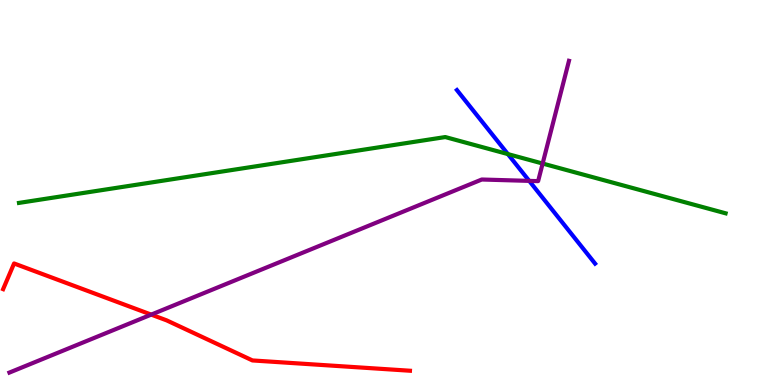[{'lines': ['blue', 'red'], 'intersections': []}, {'lines': ['green', 'red'], 'intersections': []}, {'lines': ['purple', 'red'], 'intersections': [{'x': 1.95, 'y': 1.83}]}, {'lines': ['blue', 'green'], 'intersections': [{'x': 6.55, 'y': 6.0}]}, {'lines': ['blue', 'purple'], 'intersections': [{'x': 6.83, 'y': 5.3}]}, {'lines': ['green', 'purple'], 'intersections': [{'x': 7.0, 'y': 5.75}]}]